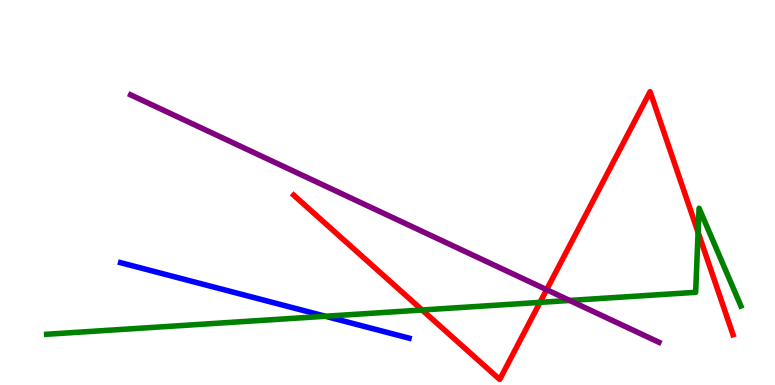[{'lines': ['blue', 'red'], 'intersections': []}, {'lines': ['green', 'red'], 'intersections': [{'x': 5.45, 'y': 1.95}, {'x': 6.97, 'y': 2.15}, {'x': 9.01, 'y': 3.97}]}, {'lines': ['purple', 'red'], 'intersections': [{'x': 7.05, 'y': 2.48}]}, {'lines': ['blue', 'green'], 'intersections': [{'x': 4.2, 'y': 1.79}]}, {'lines': ['blue', 'purple'], 'intersections': []}, {'lines': ['green', 'purple'], 'intersections': [{'x': 7.35, 'y': 2.2}]}]